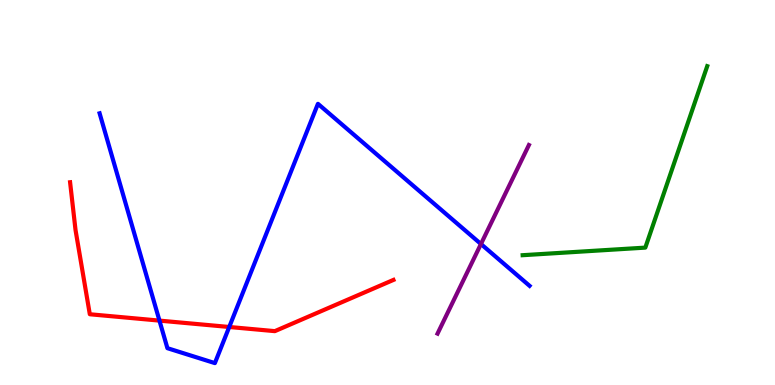[{'lines': ['blue', 'red'], 'intersections': [{'x': 2.06, 'y': 1.67}, {'x': 2.96, 'y': 1.51}]}, {'lines': ['green', 'red'], 'intersections': []}, {'lines': ['purple', 'red'], 'intersections': []}, {'lines': ['blue', 'green'], 'intersections': []}, {'lines': ['blue', 'purple'], 'intersections': [{'x': 6.21, 'y': 3.66}]}, {'lines': ['green', 'purple'], 'intersections': []}]